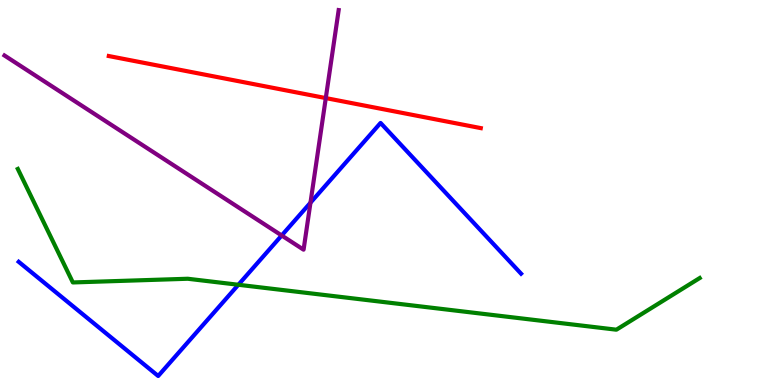[{'lines': ['blue', 'red'], 'intersections': []}, {'lines': ['green', 'red'], 'intersections': []}, {'lines': ['purple', 'red'], 'intersections': [{'x': 4.2, 'y': 7.45}]}, {'lines': ['blue', 'green'], 'intersections': [{'x': 3.08, 'y': 2.6}]}, {'lines': ['blue', 'purple'], 'intersections': [{'x': 3.63, 'y': 3.88}, {'x': 4.01, 'y': 4.73}]}, {'lines': ['green', 'purple'], 'intersections': []}]